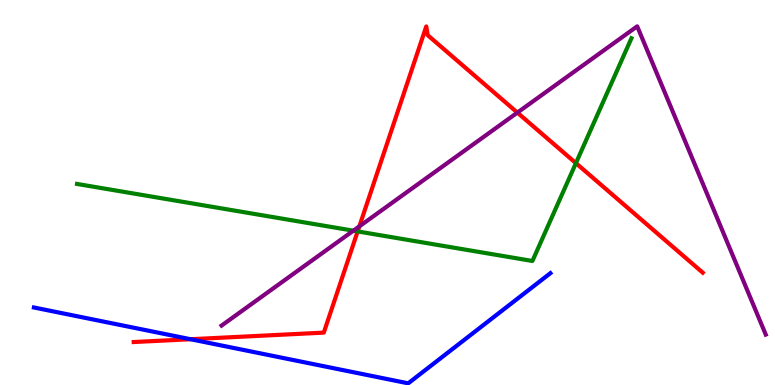[{'lines': ['blue', 'red'], 'intersections': [{'x': 2.46, 'y': 1.19}]}, {'lines': ['green', 'red'], 'intersections': [{'x': 4.61, 'y': 3.99}, {'x': 7.43, 'y': 5.76}]}, {'lines': ['purple', 'red'], 'intersections': [{'x': 4.64, 'y': 4.12}, {'x': 6.68, 'y': 7.08}]}, {'lines': ['blue', 'green'], 'intersections': []}, {'lines': ['blue', 'purple'], 'intersections': []}, {'lines': ['green', 'purple'], 'intersections': [{'x': 4.56, 'y': 4.01}]}]